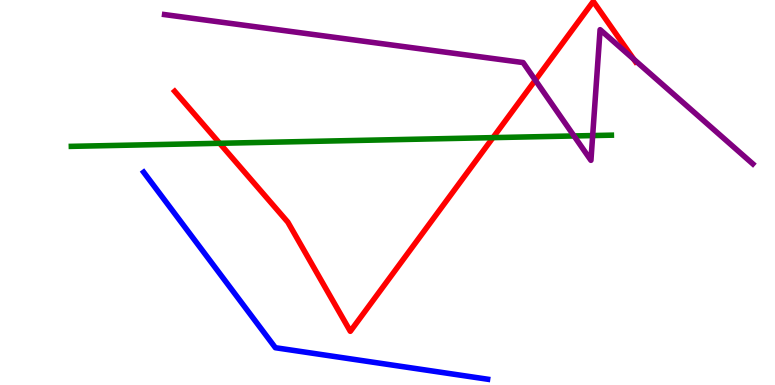[{'lines': ['blue', 'red'], 'intersections': []}, {'lines': ['green', 'red'], 'intersections': [{'x': 2.83, 'y': 6.28}, {'x': 6.36, 'y': 6.43}]}, {'lines': ['purple', 'red'], 'intersections': [{'x': 6.91, 'y': 7.92}, {'x': 8.18, 'y': 8.46}]}, {'lines': ['blue', 'green'], 'intersections': []}, {'lines': ['blue', 'purple'], 'intersections': []}, {'lines': ['green', 'purple'], 'intersections': [{'x': 7.41, 'y': 6.47}, {'x': 7.65, 'y': 6.48}]}]